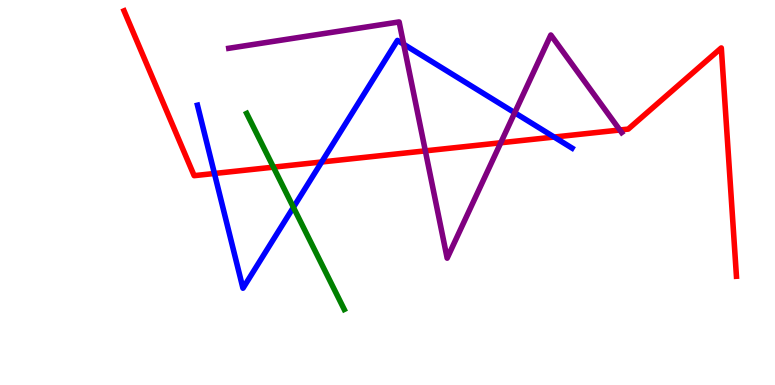[{'lines': ['blue', 'red'], 'intersections': [{'x': 2.77, 'y': 5.49}, {'x': 4.15, 'y': 5.79}, {'x': 7.15, 'y': 6.44}]}, {'lines': ['green', 'red'], 'intersections': [{'x': 3.53, 'y': 5.66}]}, {'lines': ['purple', 'red'], 'intersections': [{'x': 5.49, 'y': 6.08}, {'x': 6.46, 'y': 6.29}, {'x': 8.0, 'y': 6.62}]}, {'lines': ['blue', 'green'], 'intersections': [{'x': 3.79, 'y': 4.62}]}, {'lines': ['blue', 'purple'], 'intersections': [{'x': 5.21, 'y': 8.85}, {'x': 6.64, 'y': 7.07}]}, {'lines': ['green', 'purple'], 'intersections': []}]